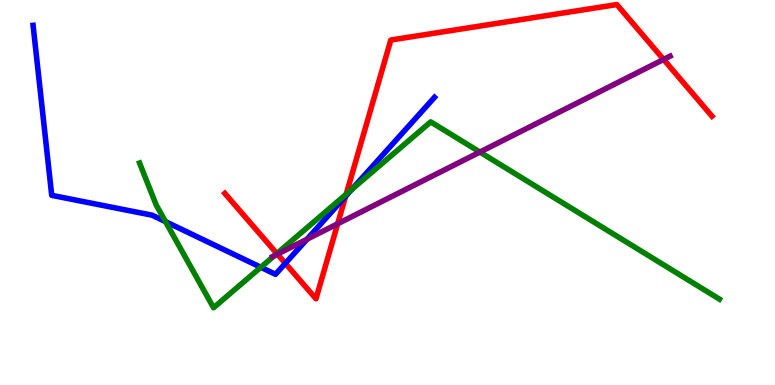[{'lines': ['blue', 'red'], 'intersections': [{'x': 3.68, 'y': 3.16}, {'x': 4.46, 'y': 4.9}]}, {'lines': ['green', 'red'], 'intersections': [{'x': 3.57, 'y': 3.41}, {'x': 4.47, 'y': 4.96}]}, {'lines': ['purple', 'red'], 'intersections': [{'x': 3.58, 'y': 3.4}, {'x': 4.36, 'y': 4.19}, {'x': 8.56, 'y': 8.46}]}, {'lines': ['blue', 'green'], 'intersections': [{'x': 2.14, 'y': 4.24}, {'x': 3.37, 'y': 3.06}, {'x': 4.54, 'y': 5.08}]}, {'lines': ['blue', 'purple'], 'intersections': [{'x': 3.96, 'y': 3.79}]}, {'lines': ['green', 'purple'], 'intersections': [{'x': 3.54, 'y': 3.36}, {'x': 6.19, 'y': 6.05}]}]